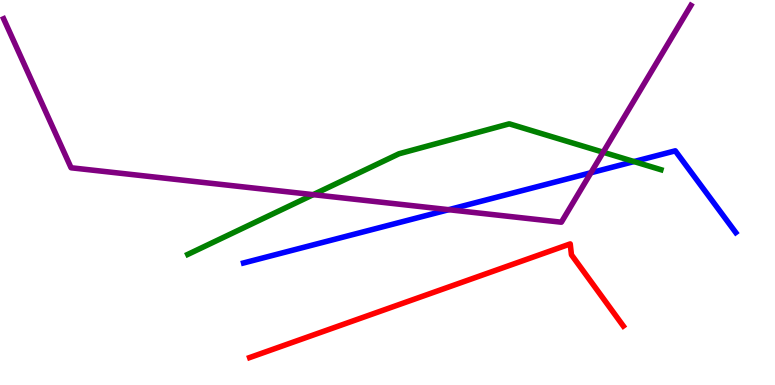[{'lines': ['blue', 'red'], 'intersections': []}, {'lines': ['green', 'red'], 'intersections': []}, {'lines': ['purple', 'red'], 'intersections': []}, {'lines': ['blue', 'green'], 'intersections': [{'x': 8.18, 'y': 5.8}]}, {'lines': ['blue', 'purple'], 'intersections': [{'x': 5.79, 'y': 4.55}, {'x': 7.62, 'y': 5.51}]}, {'lines': ['green', 'purple'], 'intersections': [{'x': 4.04, 'y': 4.94}, {'x': 7.78, 'y': 6.05}]}]